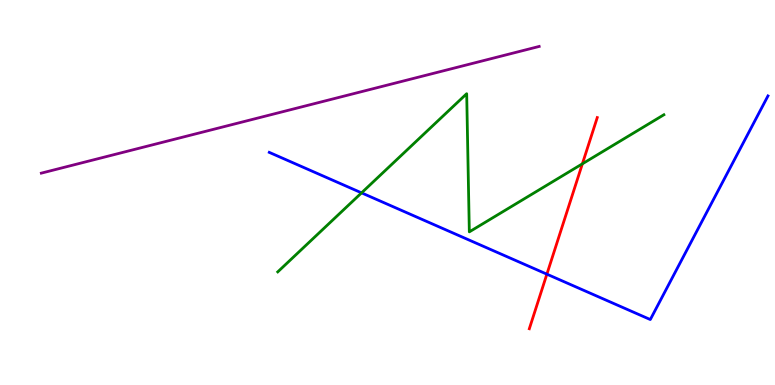[{'lines': ['blue', 'red'], 'intersections': [{'x': 7.06, 'y': 2.88}]}, {'lines': ['green', 'red'], 'intersections': [{'x': 7.51, 'y': 5.74}]}, {'lines': ['purple', 'red'], 'intersections': []}, {'lines': ['blue', 'green'], 'intersections': [{'x': 4.67, 'y': 4.99}]}, {'lines': ['blue', 'purple'], 'intersections': []}, {'lines': ['green', 'purple'], 'intersections': []}]